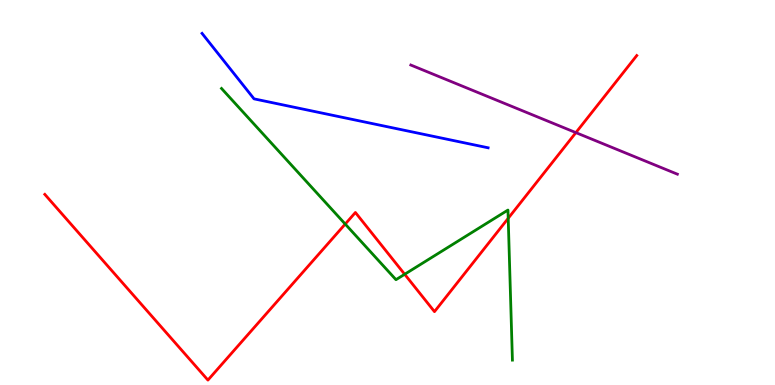[{'lines': ['blue', 'red'], 'intersections': []}, {'lines': ['green', 'red'], 'intersections': [{'x': 4.45, 'y': 4.18}, {'x': 5.22, 'y': 2.88}, {'x': 6.56, 'y': 4.33}]}, {'lines': ['purple', 'red'], 'intersections': [{'x': 7.43, 'y': 6.56}]}, {'lines': ['blue', 'green'], 'intersections': []}, {'lines': ['blue', 'purple'], 'intersections': []}, {'lines': ['green', 'purple'], 'intersections': []}]